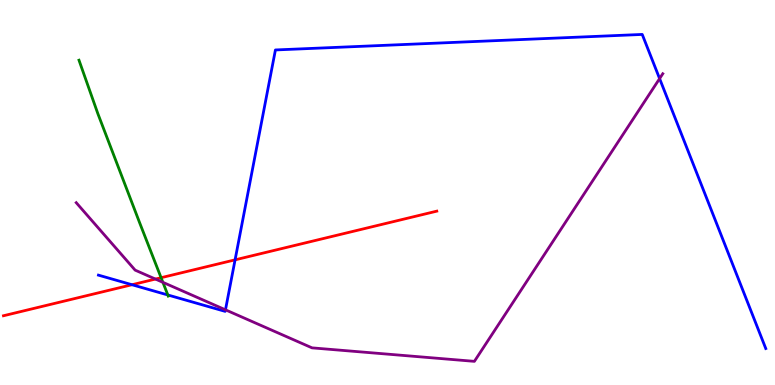[{'lines': ['blue', 'red'], 'intersections': [{'x': 1.7, 'y': 2.6}, {'x': 3.03, 'y': 3.25}]}, {'lines': ['green', 'red'], 'intersections': [{'x': 2.08, 'y': 2.79}]}, {'lines': ['purple', 'red'], 'intersections': [{'x': 2.01, 'y': 2.75}]}, {'lines': ['blue', 'green'], 'intersections': [{'x': 2.17, 'y': 2.34}]}, {'lines': ['blue', 'purple'], 'intersections': [{'x': 2.91, 'y': 1.95}, {'x': 8.51, 'y': 7.96}]}, {'lines': ['green', 'purple'], 'intersections': [{'x': 2.1, 'y': 2.67}]}]